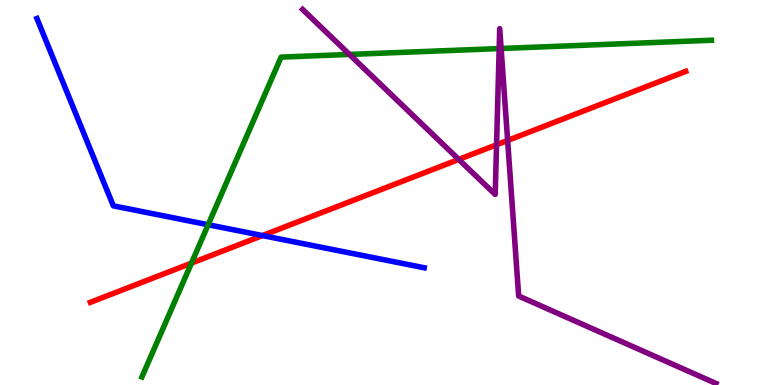[{'lines': ['blue', 'red'], 'intersections': [{'x': 3.39, 'y': 3.88}]}, {'lines': ['green', 'red'], 'intersections': [{'x': 2.47, 'y': 3.17}]}, {'lines': ['purple', 'red'], 'intersections': [{'x': 5.92, 'y': 5.86}, {'x': 6.41, 'y': 6.24}, {'x': 6.55, 'y': 6.35}]}, {'lines': ['blue', 'green'], 'intersections': [{'x': 2.69, 'y': 4.16}]}, {'lines': ['blue', 'purple'], 'intersections': []}, {'lines': ['green', 'purple'], 'intersections': [{'x': 4.51, 'y': 8.59}, {'x': 6.44, 'y': 8.74}, {'x': 6.47, 'y': 8.74}]}]